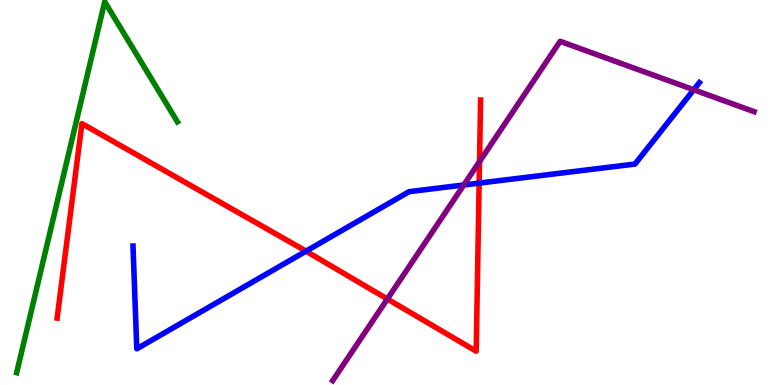[{'lines': ['blue', 'red'], 'intersections': [{'x': 3.95, 'y': 3.48}, {'x': 6.18, 'y': 5.24}]}, {'lines': ['green', 'red'], 'intersections': []}, {'lines': ['purple', 'red'], 'intersections': [{'x': 5.0, 'y': 2.23}, {'x': 6.19, 'y': 5.8}]}, {'lines': ['blue', 'green'], 'intersections': []}, {'lines': ['blue', 'purple'], 'intersections': [{'x': 5.98, 'y': 5.2}, {'x': 8.95, 'y': 7.67}]}, {'lines': ['green', 'purple'], 'intersections': []}]